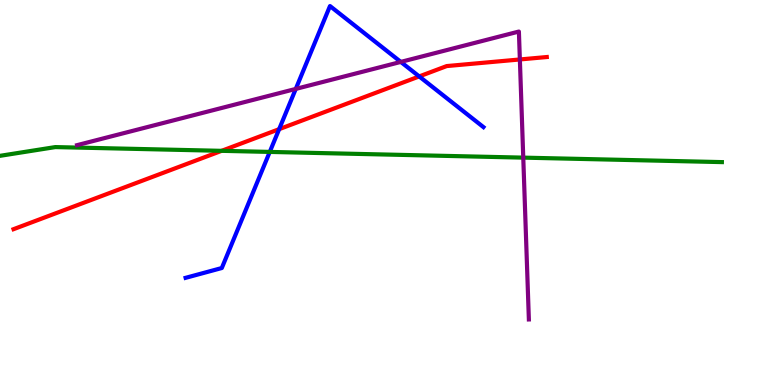[{'lines': ['blue', 'red'], 'intersections': [{'x': 3.6, 'y': 6.64}, {'x': 5.41, 'y': 8.01}]}, {'lines': ['green', 'red'], 'intersections': [{'x': 2.86, 'y': 6.08}]}, {'lines': ['purple', 'red'], 'intersections': [{'x': 6.71, 'y': 8.46}]}, {'lines': ['blue', 'green'], 'intersections': [{'x': 3.48, 'y': 6.05}]}, {'lines': ['blue', 'purple'], 'intersections': [{'x': 3.82, 'y': 7.69}, {'x': 5.17, 'y': 8.39}]}, {'lines': ['green', 'purple'], 'intersections': [{'x': 6.75, 'y': 5.91}]}]